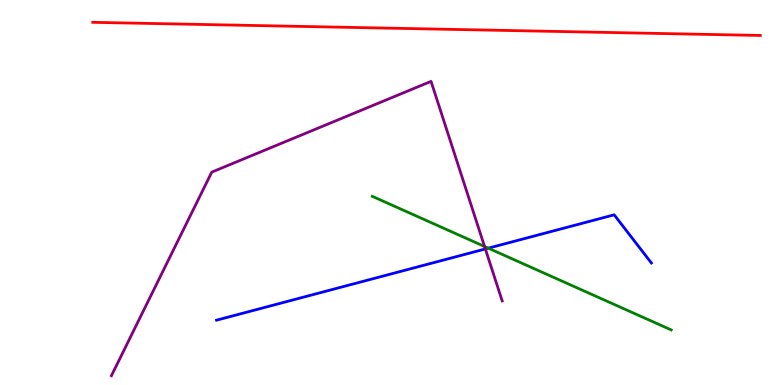[{'lines': ['blue', 'red'], 'intersections': []}, {'lines': ['green', 'red'], 'intersections': []}, {'lines': ['purple', 'red'], 'intersections': []}, {'lines': ['blue', 'green'], 'intersections': [{'x': 6.3, 'y': 3.55}]}, {'lines': ['blue', 'purple'], 'intersections': [{'x': 6.26, 'y': 3.53}]}, {'lines': ['green', 'purple'], 'intersections': [{'x': 6.25, 'y': 3.6}]}]